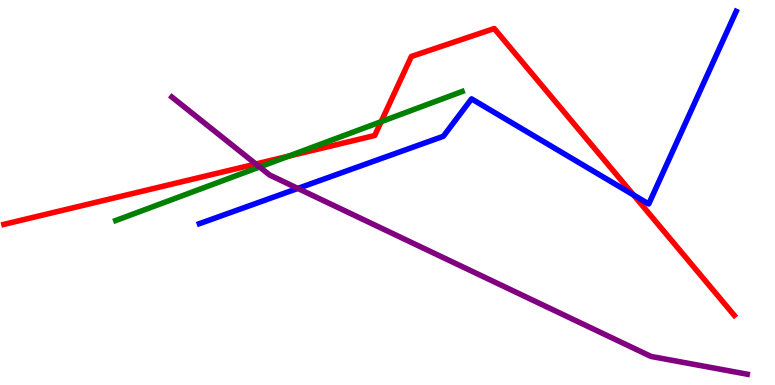[{'lines': ['blue', 'red'], 'intersections': [{'x': 8.17, 'y': 4.94}]}, {'lines': ['green', 'red'], 'intersections': [{'x': 3.72, 'y': 5.94}, {'x': 4.92, 'y': 6.84}]}, {'lines': ['purple', 'red'], 'intersections': [{'x': 3.3, 'y': 5.74}]}, {'lines': ['blue', 'green'], 'intersections': []}, {'lines': ['blue', 'purple'], 'intersections': [{'x': 3.84, 'y': 5.11}]}, {'lines': ['green', 'purple'], 'intersections': [{'x': 3.35, 'y': 5.66}]}]